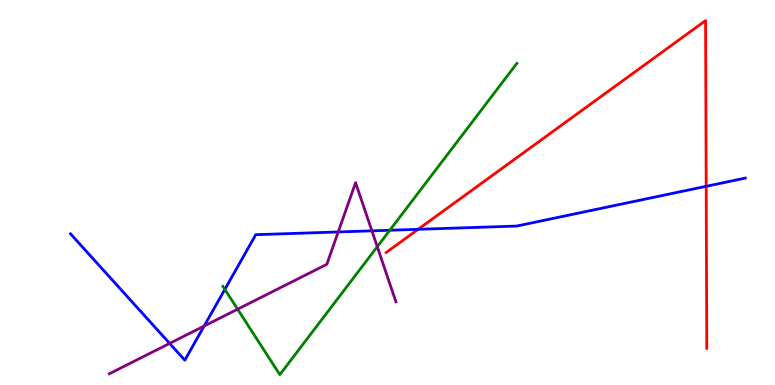[{'lines': ['blue', 'red'], 'intersections': [{'x': 5.39, 'y': 4.04}, {'x': 9.11, 'y': 5.16}]}, {'lines': ['green', 'red'], 'intersections': []}, {'lines': ['purple', 'red'], 'intersections': []}, {'lines': ['blue', 'green'], 'intersections': [{'x': 2.9, 'y': 2.48}, {'x': 5.03, 'y': 4.02}]}, {'lines': ['blue', 'purple'], 'intersections': [{'x': 2.19, 'y': 1.08}, {'x': 2.63, 'y': 1.53}, {'x': 4.36, 'y': 3.97}, {'x': 4.8, 'y': 4.0}]}, {'lines': ['green', 'purple'], 'intersections': [{'x': 3.07, 'y': 1.97}, {'x': 4.87, 'y': 3.59}]}]